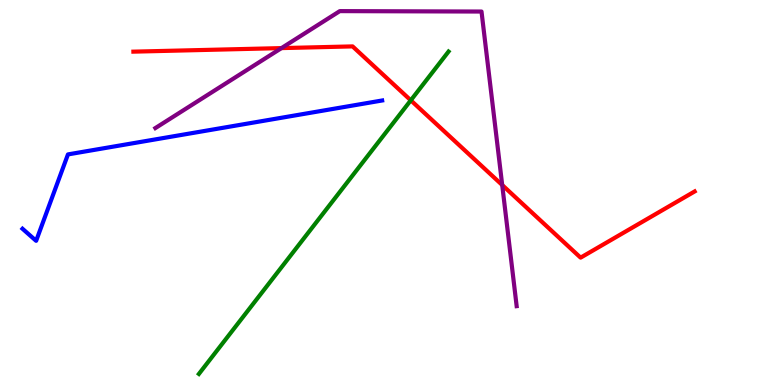[{'lines': ['blue', 'red'], 'intersections': []}, {'lines': ['green', 'red'], 'intersections': [{'x': 5.3, 'y': 7.39}]}, {'lines': ['purple', 'red'], 'intersections': [{'x': 3.63, 'y': 8.75}, {'x': 6.48, 'y': 5.19}]}, {'lines': ['blue', 'green'], 'intersections': []}, {'lines': ['blue', 'purple'], 'intersections': []}, {'lines': ['green', 'purple'], 'intersections': []}]